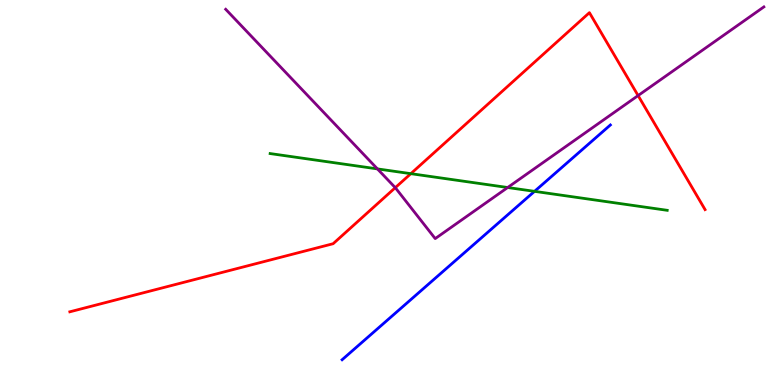[{'lines': ['blue', 'red'], 'intersections': []}, {'lines': ['green', 'red'], 'intersections': [{'x': 5.3, 'y': 5.49}]}, {'lines': ['purple', 'red'], 'intersections': [{'x': 5.1, 'y': 5.13}, {'x': 8.23, 'y': 7.52}]}, {'lines': ['blue', 'green'], 'intersections': [{'x': 6.9, 'y': 5.03}]}, {'lines': ['blue', 'purple'], 'intersections': []}, {'lines': ['green', 'purple'], 'intersections': [{'x': 4.87, 'y': 5.61}, {'x': 6.55, 'y': 5.13}]}]